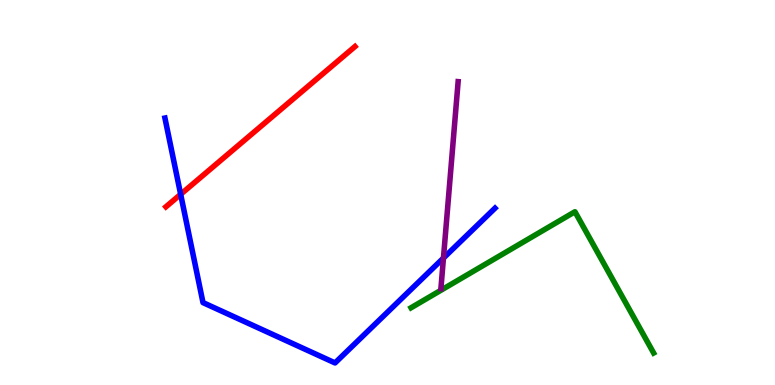[{'lines': ['blue', 'red'], 'intersections': [{'x': 2.33, 'y': 4.95}]}, {'lines': ['green', 'red'], 'intersections': []}, {'lines': ['purple', 'red'], 'intersections': []}, {'lines': ['blue', 'green'], 'intersections': []}, {'lines': ['blue', 'purple'], 'intersections': [{'x': 5.72, 'y': 3.3}]}, {'lines': ['green', 'purple'], 'intersections': []}]